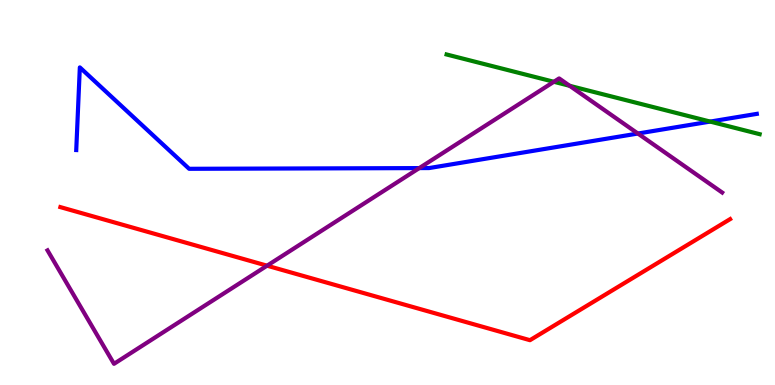[{'lines': ['blue', 'red'], 'intersections': []}, {'lines': ['green', 'red'], 'intersections': []}, {'lines': ['purple', 'red'], 'intersections': [{'x': 3.45, 'y': 3.1}]}, {'lines': ['blue', 'green'], 'intersections': [{'x': 9.16, 'y': 6.84}]}, {'lines': ['blue', 'purple'], 'intersections': [{'x': 5.41, 'y': 5.63}, {'x': 8.23, 'y': 6.53}]}, {'lines': ['green', 'purple'], 'intersections': [{'x': 7.15, 'y': 7.88}, {'x': 7.35, 'y': 7.77}]}]